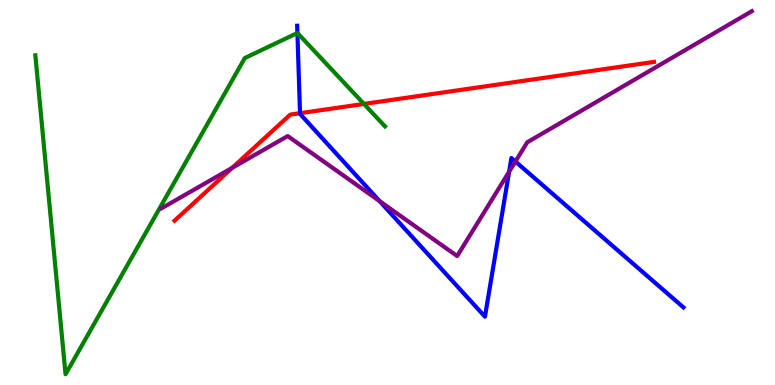[{'lines': ['blue', 'red'], 'intersections': [{'x': 3.87, 'y': 7.06}]}, {'lines': ['green', 'red'], 'intersections': [{'x': 4.7, 'y': 7.3}]}, {'lines': ['purple', 'red'], 'intersections': [{'x': 2.99, 'y': 5.64}]}, {'lines': ['blue', 'green'], 'intersections': [{'x': 3.84, 'y': 9.14}]}, {'lines': ['blue', 'purple'], 'intersections': [{'x': 4.9, 'y': 4.78}, {'x': 6.57, 'y': 5.54}, {'x': 6.65, 'y': 5.8}]}, {'lines': ['green', 'purple'], 'intersections': []}]